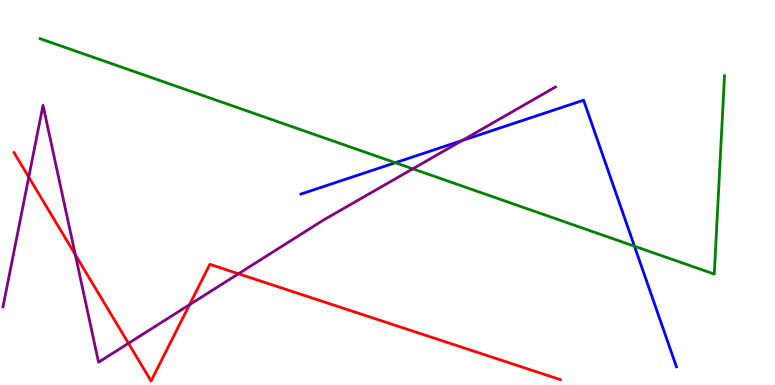[{'lines': ['blue', 'red'], 'intersections': []}, {'lines': ['green', 'red'], 'intersections': []}, {'lines': ['purple', 'red'], 'intersections': [{'x': 0.371, 'y': 5.4}, {'x': 0.972, 'y': 3.38}, {'x': 1.66, 'y': 1.08}, {'x': 2.45, 'y': 2.09}, {'x': 3.08, 'y': 2.89}]}, {'lines': ['blue', 'green'], 'intersections': [{'x': 5.1, 'y': 5.77}, {'x': 8.19, 'y': 3.61}]}, {'lines': ['blue', 'purple'], 'intersections': [{'x': 5.96, 'y': 6.35}]}, {'lines': ['green', 'purple'], 'intersections': [{'x': 5.33, 'y': 5.62}]}]